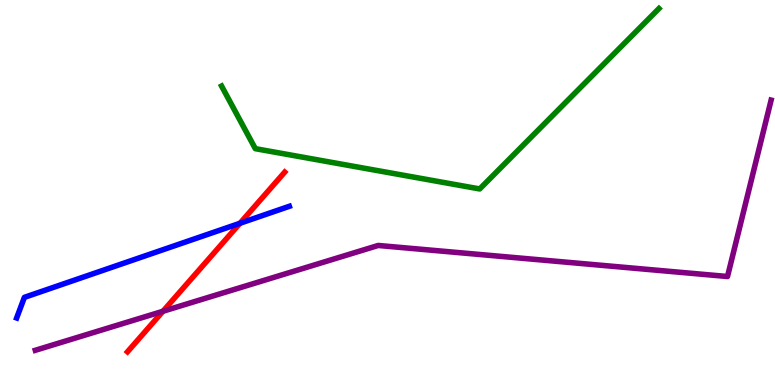[{'lines': ['blue', 'red'], 'intersections': [{'x': 3.1, 'y': 4.2}]}, {'lines': ['green', 'red'], 'intersections': []}, {'lines': ['purple', 'red'], 'intersections': [{'x': 2.1, 'y': 1.91}]}, {'lines': ['blue', 'green'], 'intersections': []}, {'lines': ['blue', 'purple'], 'intersections': []}, {'lines': ['green', 'purple'], 'intersections': []}]